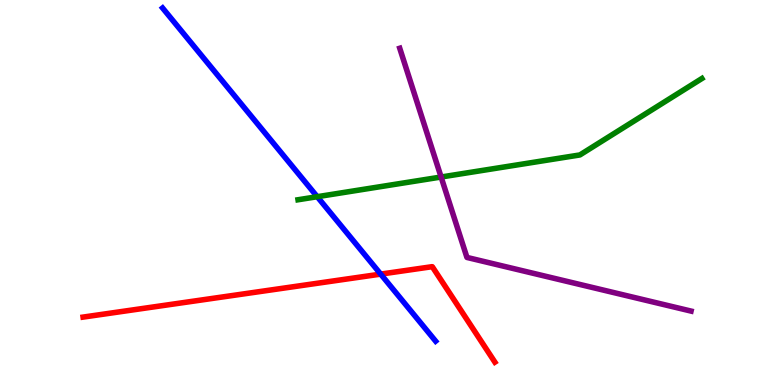[{'lines': ['blue', 'red'], 'intersections': [{'x': 4.91, 'y': 2.88}]}, {'lines': ['green', 'red'], 'intersections': []}, {'lines': ['purple', 'red'], 'intersections': []}, {'lines': ['blue', 'green'], 'intersections': [{'x': 4.09, 'y': 4.89}]}, {'lines': ['blue', 'purple'], 'intersections': []}, {'lines': ['green', 'purple'], 'intersections': [{'x': 5.69, 'y': 5.4}]}]